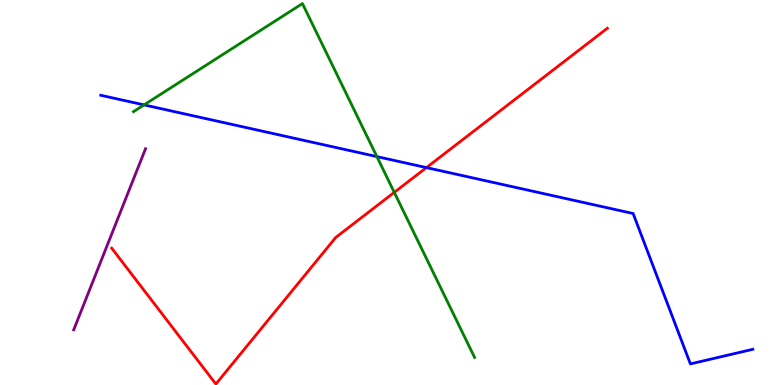[{'lines': ['blue', 'red'], 'intersections': [{'x': 5.5, 'y': 5.65}]}, {'lines': ['green', 'red'], 'intersections': [{'x': 5.09, 'y': 5.0}]}, {'lines': ['purple', 'red'], 'intersections': []}, {'lines': ['blue', 'green'], 'intersections': [{'x': 1.86, 'y': 7.28}, {'x': 4.86, 'y': 5.93}]}, {'lines': ['blue', 'purple'], 'intersections': []}, {'lines': ['green', 'purple'], 'intersections': []}]